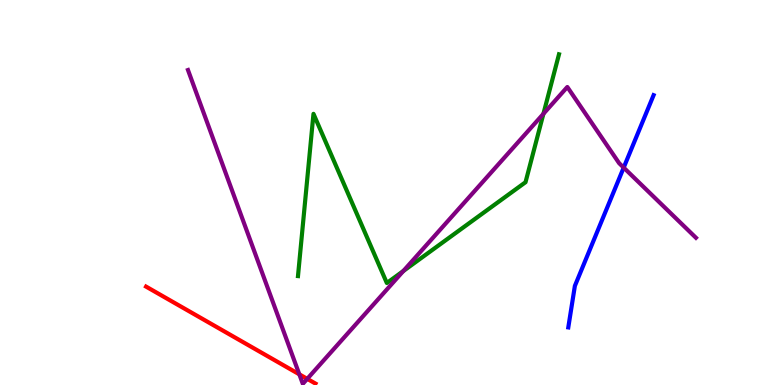[{'lines': ['blue', 'red'], 'intersections': []}, {'lines': ['green', 'red'], 'intersections': []}, {'lines': ['purple', 'red'], 'intersections': [{'x': 3.86, 'y': 0.277}, {'x': 3.96, 'y': 0.16}]}, {'lines': ['blue', 'green'], 'intersections': []}, {'lines': ['blue', 'purple'], 'intersections': [{'x': 8.05, 'y': 5.65}]}, {'lines': ['green', 'purple'], 'intersections': [{'x': 5.2, 'y': 2.96}, {'x': 7.01, 'y': 7.04}]}]